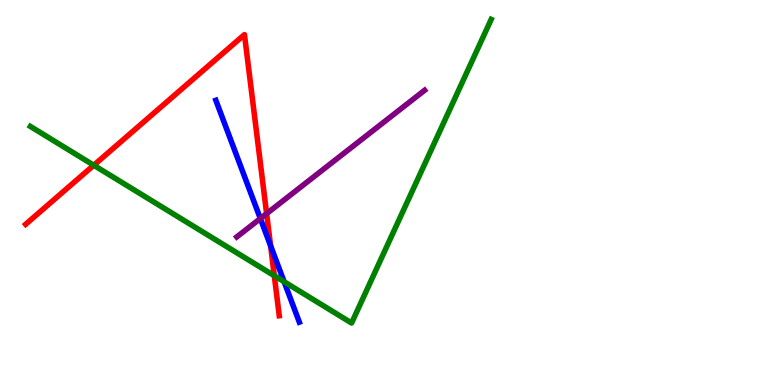[{'lines': ['blue', 'red'], 'intersections': [{'x': 3.49, 'y': 3.62}]}, {'lines': ['green', 'red'], 'intersections': [{'x': 1.21, 'y': 5.71}, {'x': 3.54, 'y': 2.84}]}, {'lines': ['purple', 'red'], 'intersections': [{'x': 3.44, 'y': 4.45}]}, {'lines': ['blue', 'green'], 'intersections': [{'x': 3.67, 'y': 2.68}]}, {'lines': ['blue', 'purple'], 'intersections': [{'x': 3.36, 'y': 4.32}]}, {'lines': ['green', 'purple'], 'intersections': []}]